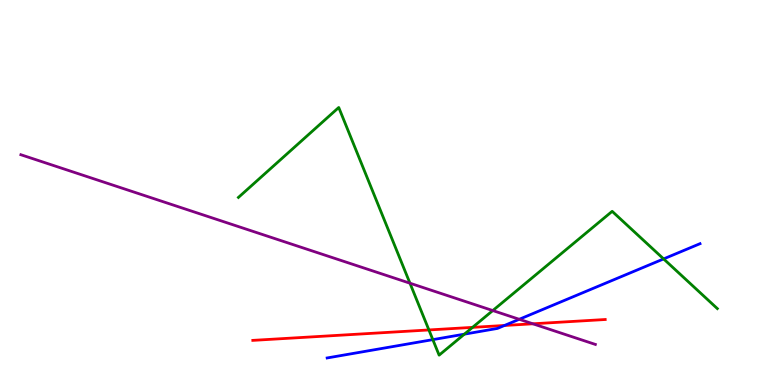[{'lines': ['blue', 'red'], 'intersections': [{'x': 6.51, 'y': 1.55}]}, {'lines': ['green', 'red'], 'intersections': [{'x': 5.53, 'y': 1.43}, {'x': 6.1, 'y': 1.5}]}, {'lines': ['purple', 'red'], 'intersections': [{'x': 6.88, 'y': 1.59}]}, {'lines': ['blue', 'green'], 'intersections': [{'x': 5.58, 'y': 1.18}, {'x': 5.99, 'y': 1.32}, {'x': 8.56, 'y': 3.28}]}, {'lines': ['blue', 'purple'], 'intersections': [{'x': 6.7, 'y': 1.71}]}, {'lines': ['green', 'purple'], 'intersections': [{'x': 5.29, 'y': 2.64}, {'x': 6.36, 'y': 1.93}]}]